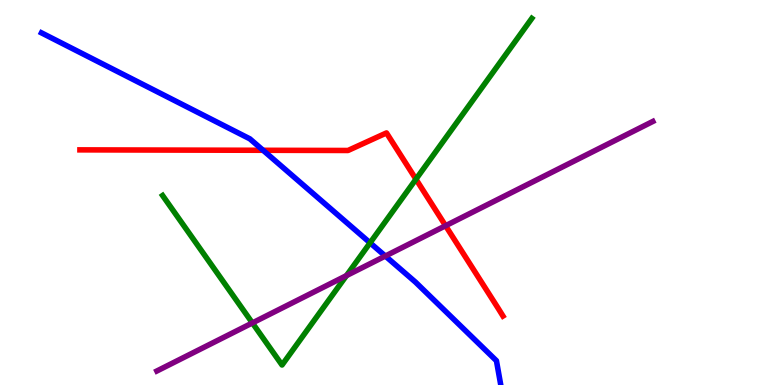[{'lines': ['blue', 'red'], 'intersections': [{'x': 3.39, 'y': 6.1}]}, {'lines': ['green', 'red'], 'intersections': [{'x': 5.37, 'y': 5.35}]}, {'lines': ['purple', 'red'], 'intersections': [{'x': 5.75, 'y': 4.14}]}, {'lines': ['blue', 'green'], 'intersections': [{'x': 4.78, 'y': 3.69}]}, {'lines': ['blue', 'purple'], 'intersections': [{'x': 4.97, 'y': 3.35}]}, {'lines': ['green', 'purple'], 'intersections': [{'x': 3.26, 'y': 1.61}, {'x': 4.47, 'y': 2.84}]}]